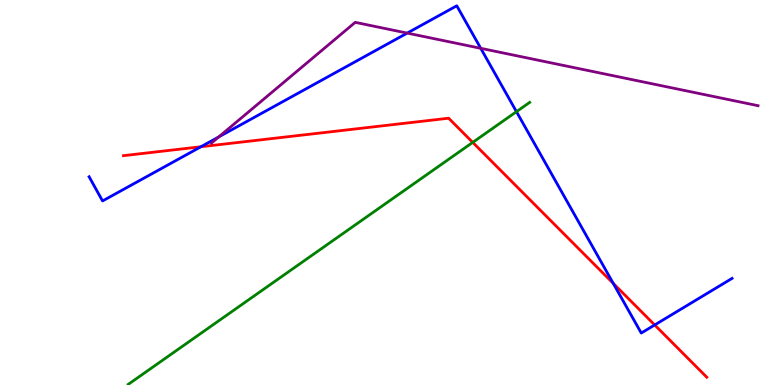[{'lines': ['blue', 'red'], 'intersections': [{'x': 2.59, 'y': 6.19}, {'x': 7.91, 'y': 2.64}, {'x': 8.45, 'y': 1.56}]}, {'lines': ['green', 'red'], 'intersections': [{'x': 6.1, 'y': 6.3}]}, {'lines': ['purple', 'red'], 'intersections': []}, {'lines': ['blue', 'green'], 'intersections': [{'x': 6.66, 'y': 7.1}]}, {'lines': ['blue', 'purple'], 'intersections': [{'x': 2.82, 'y': 6.44}, {'x': 5.25, 'y': 9.14}, {'x': 6.2, 'y': 8.75}]}, {'lines': ['green', 'purple'], 'intersections': []}]